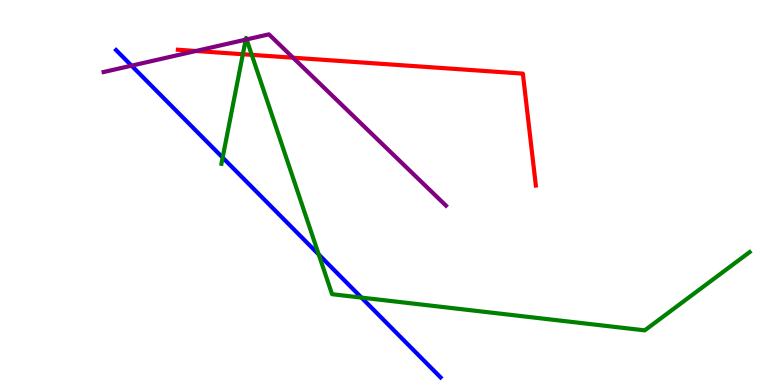[{'lines': ['blue', 'red'], 'intersections': []}, {'lines': ['green', 'red'], 'intersections': [{'x': 3.13, 'y': 8.59}, {'x': 3.25, 'y': 8.58}]}, {'lines': ['purple', 'red'], 'intersections': [{'x': 2.53, 'y': 8.68}, {'x': 3.78, 'y': 8.5}]}, {'lines': ['blue', 'green'], 'intersections': [{'x': 2.87, 'y': 5.91}, {'x': 4.11, 'y': 3.39}, {'x': 4.66, 'y': 2.27}]}, {'lines': ['blue', 'purple'], 'intersections': [{'x': 1.7, 'y': 8.29}]}, {'lines': ['green', 'purple'], 'intersections': [{'x': 3.17, 'y': 8.97}, {'x': 3.18, 'y': 8.98}]}]